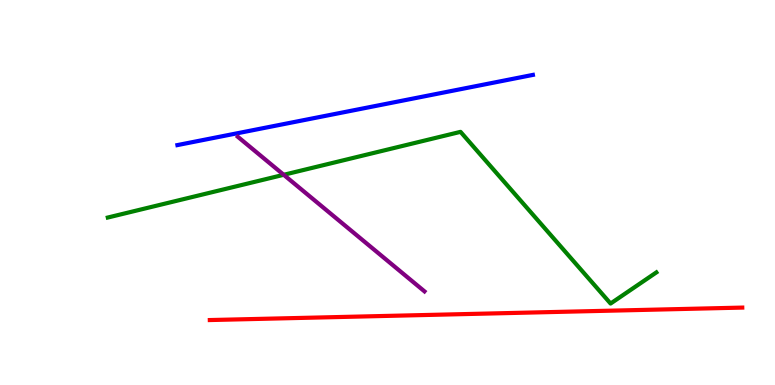[{'lines': ['blue', 'red'], 'intersections': []}, {'lines': ['green', 'red'], 'intersections': []}, {'lines': ['purple', 'red'], 'intersections': []}, {'lines': ['blue', 'green'], 'intersections': []}, {'lines': ['blue', 'purple'], 'intersections': []}, {'lines': ['green', 'purple'], 'intersections': [{'x': 3.66, 'y': 5.46}]}]